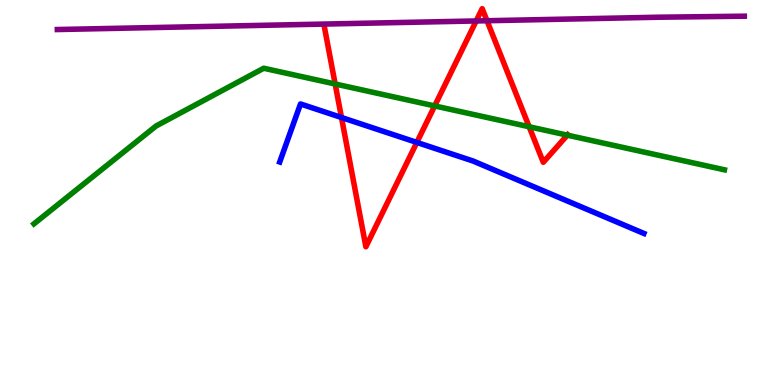[{'lines': ['blue', 'red'], 'intersections': [{'x': 4.41, 'y': 6.95}, {'x': 5.38, 'y': 6.3}]}, {'lines': ['green', 'red'], 'intersections': [{'x': 4.32, 'y': 7.82}, {'x': 5.61, 'y': 7.25}, {'x': 6.83, 'y': 6.71}, {'x': 7.32, 'y': 6.49}]}, {'lines': ['purple', 'red'], 'intersections': [{'x': 6.14, 'y': 9.46}, {'x': 6.28, 'y': 9.46}]}, {'lines': ['blue', 'green'], 'intersections': []}, {'lines': ['blue', 'purple'], 'intersections': []}, {'lines': ['green', 'purple'], 'intersections': []}]